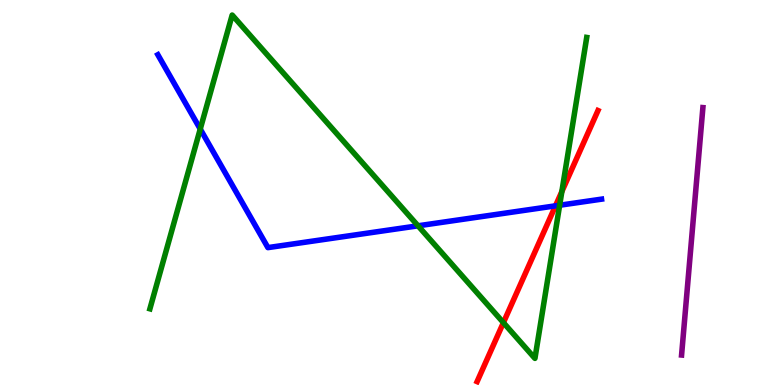[{'lines': ['blue', 'red'], 'intersections': [{'x': 7.17, 'y': 4.65}]}, {'lines': ['green', 'red'], 'intersections': [{'x': 6.5, 'y': 1.62}, {'x': 7.25, 'y': 5.02}]}, {'lines': ['purple', 'red'], 'intersections': []}, {'lines': ['blue', 'green'], 'intersections': [{'x': 2.58, 'y': 6.65}, {'x': 5.39, 'y': 4.13}, {'x': 7.22, 'y': 4.67}]}, {'lines': ['blue', 'purple'], 'intersections': []}, {'lines': ['green', 'purple'], 'intersections': []}]